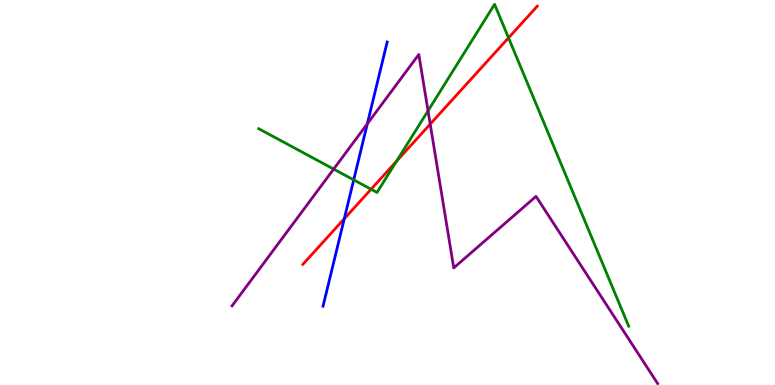[{'lines': ['blue', 'red'], 'intersections': [{'x': 4.44, 'y': 4.32}]}, {'lines': ['green', 'red'], 'intersections': [{'x': 4.79, 'y': 5.08}, {'x': 5.12, 'y': 5.81}, {'x': 6.56, 'y': 9.02}]}, {'lines': ['purple', 'red'], 'intersections': [{'x': 5.55, 'y': 6.78}]}, {'lines': ['blue', 'green'], 'intersections': [{'x': 4.56, 'y': 5.33}]}, {'lines': ['blue', 'purple'], 'intersections': [{'x': 4.74, 'y': 6.78}]}, {'lines': ['green', 'purple'], 'intersections': [{'x': 4.31, 'y': 5.61}, {'x': 5.52, 'y': 7.12}]}]